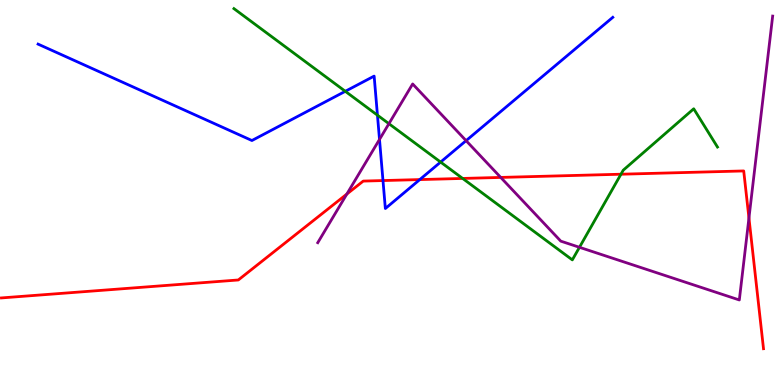[{'lines': ['blue', 'red'], 'intersections': [{'x': 4.94, 'y': 5.31}, {'x': 5.42, 'y': 5.34}]}, {'lines': ['green', 'red'], 'intersections': [{'x': 5.97, 'y': 5.37}, {'x': 8.01, 'y': 5.47}]}, {'lines': ['purple', 'red'], 'intersections': [{'x': 4.48, 'y': 4.96}, {'x': 6.46, 'y': 5.39}, {'x': 9.66, 'y': 4.34}]}, {'lines': ['blue', 'green'], 'intersections': [{'x': 4.46, 'y': 7.63}, {'x': 4.87, 'y': 7.01}, {'x': 5.69, 'y': 5.79}]}, {'lines': ['blue', 'purple'], 'intersections': [{'x': 4.9, 'y': 6.38}, {'x': 6.01, 'y': 6.35}]}, {'lines': ['green', 'purple'], 'intersections': [{'x': 5.02, 'y': 6.79}, {'x': 7.48, 'y': 3.58}]}]